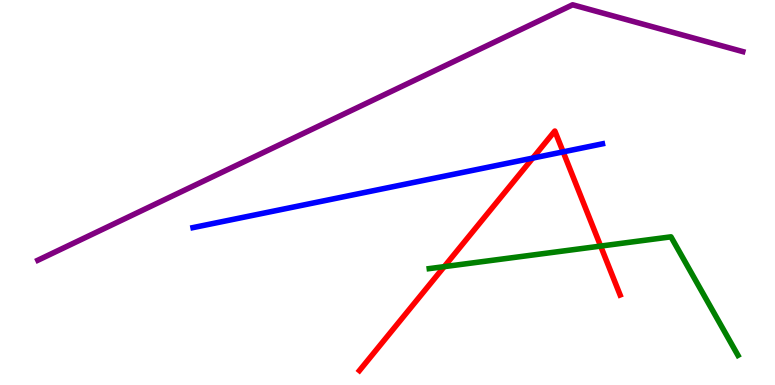[{'lines': ['blue', 'red'], 'intersections': [{'x': 6.87, 'y': 5.89}, {'x': 7.27, 'y': 6.06}]}, {'lines': ['green', 'red'], 'intersections': [{'x': 5.73, 'y': 3.07}, {'x': 7.75, 'y': 3.61}]}, {'lines': ['purple', 'red'], 'intersections': []}, {'lines': ['blue', 'green'], 'intersections': []}, {'lines': ['blue', 'purple'], 'intersections': []}, {'lines': ['green', 'purple'], 'intersections': []}]